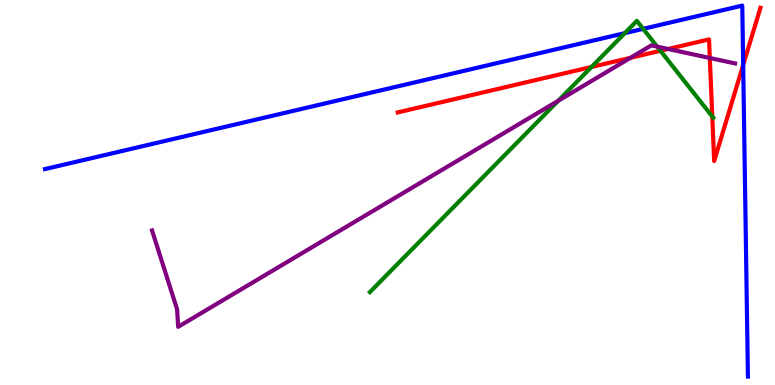[{'lines': ['blue', 'red'], 'intersections': [{'x': 9.59, 'y': 8.31}]}, {'lines': ['green', 'red'], 'intersections': [{'x': 7.63, 'y': 8.26}, {'x': 8.52, 'y': 8.68}, {'x': 9.19, 'y': 6.97}]}, {'lines': ['purple', 'red'], 'intersections': [{'x': 8.13, 'y': 8.5}, {'x': 8.62, 'y': 8.73}, {'x': 9.16, 'y': 8.49}]}, {'lines': ['blue', 'green'], 'intersections': [{'x': 8.06, 'y': 9.14}, {'x': 8.3, 'y': 9.25}]}, {'lines': ['blue', 'purple'], 'intersections': []}, {'lines': ['green', 'purple'], 'intersections': [{'x': 7.2, 'y': 7.38}, {'x': 8.48, 'y': 8.79}]}]